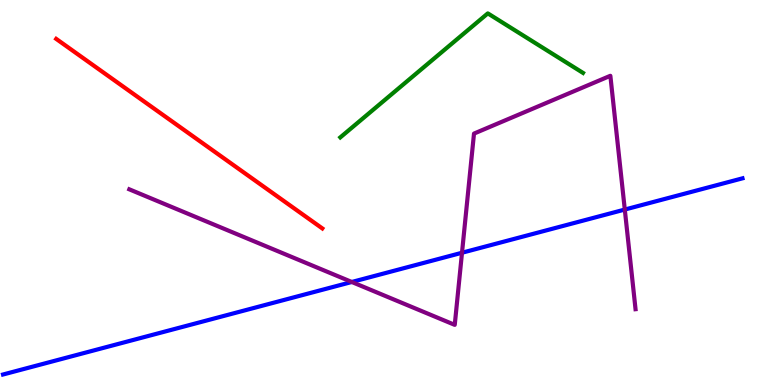[{'lines': ['blue', 'red'], 'intersections': []}, {'lines': ['green', 'red'], 'intersections': []}, {'lines': ['purple', 'red'], 'intersections': []}, {'lines': ['blue', 'green'], 'intersections': []}, {'lines': ['blue', 'purple'], 'intersections': [{'x': 4.54, 'y': 2.68}, {'x': 5.96, 'y': 3.44}, {'x': 8.06, 'y': 4.56}]}, {'lines': ['green', 'purple'], 'intersections': []}]